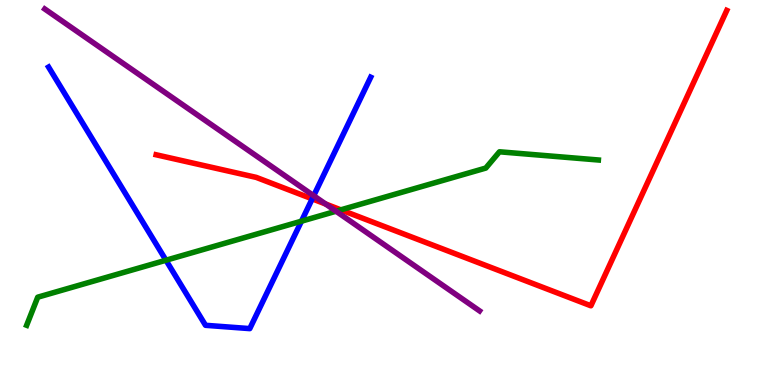[{'lines': ['blue', 'red'], 'intersections': [{'x': 4.03, 'y': 4.83}]}, {'lines': ['green', 'red'], 'intersections': [{'x': 4.4, 'y': 4.55}]}, {'lines': ['purple', 'red'], 'intersections': [{'x': 4.2, 'y': 4.7}]}, {'lines': ['blue', 'green'], 'intersections': [{'x': 2.14, 'y': 3.24}, {'x': 3.89, 'y': 4.25}]}, {'lines': ['blue', 'purple'], 'intersections': [{'x': 4.05, 'y': 4.92}]}, {'lines': ['green', 'purple'], 'intersections': [{'x': 4.34, 'y': 4.51}]}]